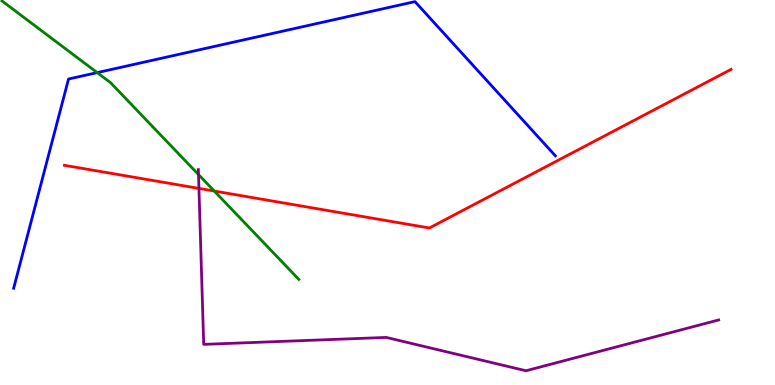[{'lines': ['blue', 'red'], 'intersections': []}, {'lines': ['green', 'red'], 'intersections': [{'x': 2.76, 'y': 5.04}]}, {'lines': ['purple', 'red'], 'intersections': [{'x': 2.57, 'y': 5.11}]}, {'lines': ['blue', 'green'], 'intersections': [{'x': 1.25, 'y': 8.11}]}, {'lines': ['blue', 'purple'], 'intersections': []}, {'lines': ['green', 'purple'], 'intersections': [{'x': 2.56, 'y': 5.47}]}]